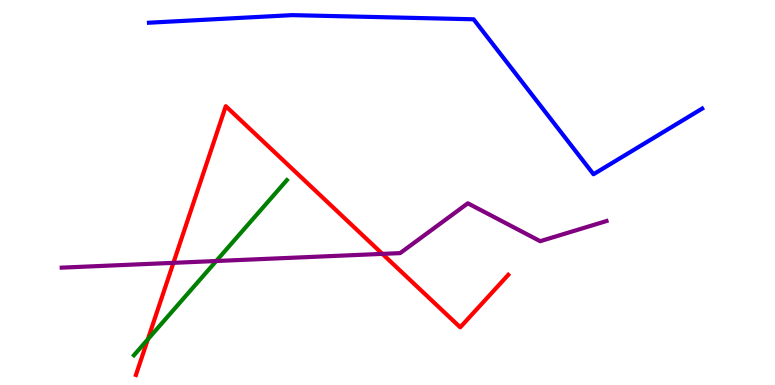[{'lines': ['blue', 'red'], 'intersections': []}, {'lines': ['green', 'red'], 'intersections': [{'x': 1.91, 'y': 1.19}]}, {'lines': ['purple', 'red'], 'intersections': [{'x': 2.24, 'y': 3.17}, {'x': 4.93, 'y': 3.41}]}, {'lines': ['blue', 'green'], 'intersections': []}, {'lines': ['blue', 'purple'], 'intersections': []}, {'lines': ['green', 'purple'], 'intersections': [{'x': 2.79, 'y': 3.22}]}]